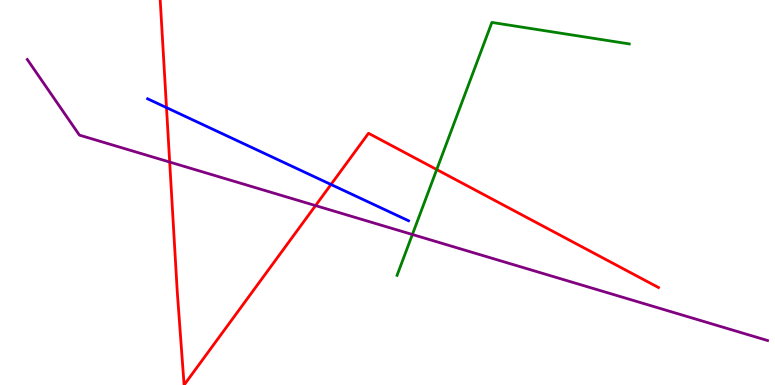[{'lines': ['blue', 'red'], 'intersections': [{'x': 2.15, 'y': 7.2}, {'x': 4.27, 'y': 5.21}]}, {'lines': ['green', 'red'], 'intersections': [{'x': 5.64, 'y': 5.6}]}, {'lines': ['purple', 'red'], 'intersections': [{'x': 2.19, 'y': 5.79}, {'x': 4.07, 'y': 4.66}]}, {'lines': ['blue', 'green'], 'intersections': []}, {'lines': ['blue', 'purple'], 'intersections': []}, {'lines': ['green', 'purple'], 'intersections': [{'x': 5.32, 'y': 3.91}]}]